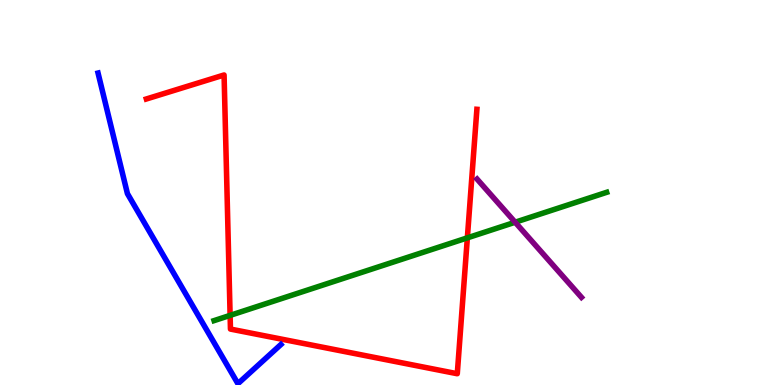[{'lines': ['blue', 'red'], 'intersections': []}, {'lines': ['green', 'red'], 'intersections': [{'x': 2.97, 'y': 1.81}, {'x': 6.03, 'y': 3.82}]}, {'lines': ['purple', 'red'], 'intersections': []}, {'lines': ['blue', 'green'], 'intersections': []}, {'lines': ['blue', 'purple'], 'intersections': []}, {'lines': ['green', 'purple'], 'intersections': [{'x': 6.65, 'y': 4.23}]}]